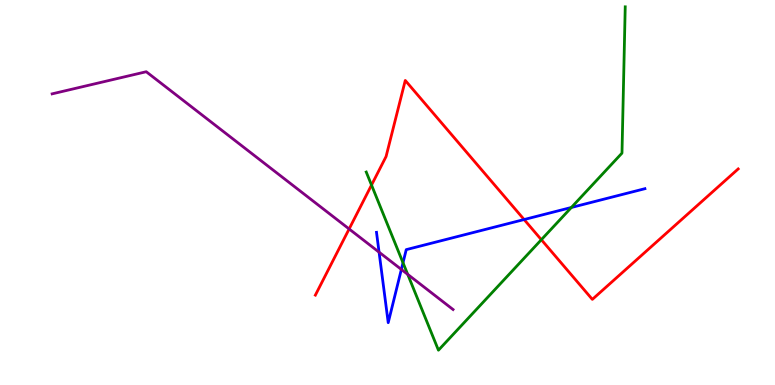[{'lines': ['blue', 'red'], 'intersections': [{'x': 6.76, 'y': 4.3}]}, {'lines': ['green', 'red'], 'intersections': [{'x': 4.79, 'y': 5.19}, {'x': 6.99, 'y': 3.77}]}, {'lines': ['purple', 'red'], 'intersections': [{'x': 4.5, 'y': 4.05}]}, {'lines': ['blue', 'green'], 'intersections': [{'x': 5.2, 'y': 3.18}, {'x': 7.37, 'y': 4.61}]}, {'lines': ['blue', 'purple'], 'intersections': [{'x': 4.89, 'y': 3.45}, {'x': 5.18, 'y': 3.0}]}, {'lines': ['green', 'purple'], 'intersections': [{'x': 5.26, 'y': 2.87}]}]